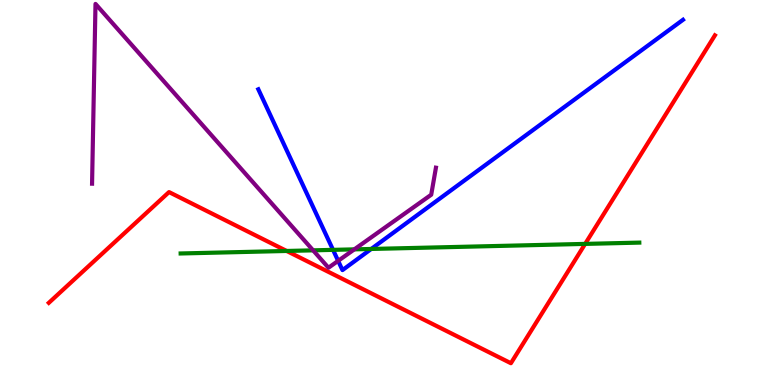[{'lines': ['blue', 'red'], 'intersections': []}, {'lines': ['green', 'red'], 'intersections': [{'x': 3.7, 'y': 3.48}, {'x': 7.55, 'y': 3.67}]}, {'lines': ['purple', 'red'], 'intersections': []}, {'lines': ['blue', 'green'], 'intersections': [{'x': 4.3, 'y': 3.51}, {'x': 4.79, 'y': 3.53}]}, {'lines': ['blue', 'purple'], 'intersections': [{'x': 4.36, 'y': 3.22}]}, {'lines': ['green', 'purple'], 'intersections': [{'x': 4.04, 'y': 3.5}, {'x': 4.57, 'y': 3.52}]}]